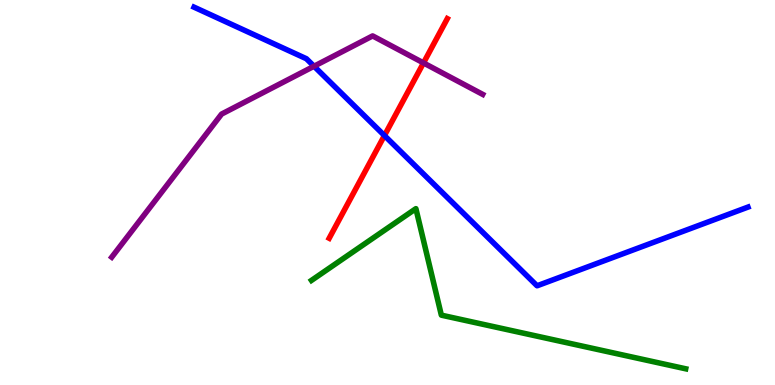[{'lines': ['blue', 'red'], 'intersections': [{'x': 4.96, 'y': 6.48}]}, {'lines': ['green', 'red'], 'intersections': []}, {'lines': ['purple', 'red'], 'intersections': [{'x': 5.46, 'y': 8.37}]}, {'lines': ['blue', 'green'], 'intersections': []}, {'lines': ['blue', 'purple'], 'intersections': [{'x': 4.05, 'y': 8.28}]}, {'lines': ['green', 'purple'], 'intersections': []}]